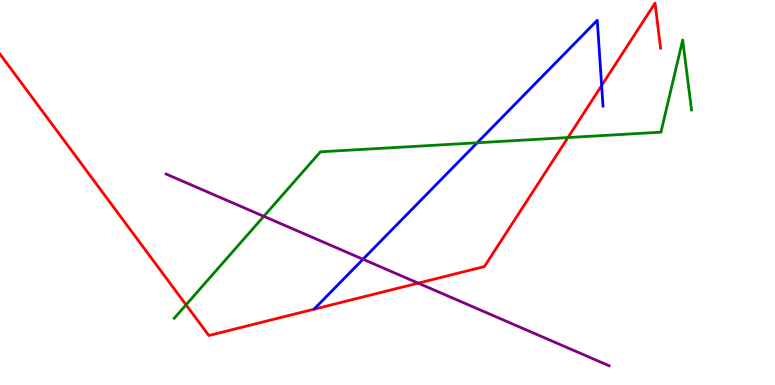[{'lines': ['blue', 'red'], 'intersections': [{'x': 7.76, 'y': 7.78}]}, {'lines': ['green', 'red'], 'intersections': [{'x': 2.4, 'y': 2.08}, {'x': 7.33, 'y': 6.43}]}, {'lines': ['purple', 'red'], 'intersections': [{'x': 5.4, 'y': 2.65}]}, {'lines': ['blue', 'green'], 'intersections': [{'x': 6.16, 'y': 6.29}]}, {'lines': ['blue', 'purple'], 'intersections': [{'x': 4.68, 'y': 3.27}]}, {'lines': ['green', 'purple'], 'intersections': [{'x': 3.4, 'y': 4.38}]}]